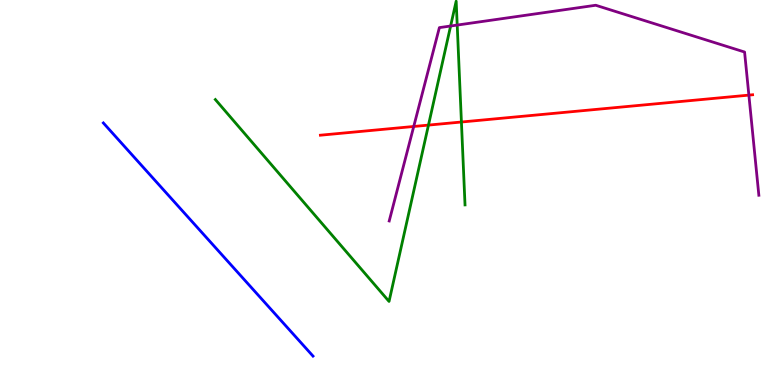[{'lines': ['blue', 'red'], 'intersections': []}, {'lines': ['green', 'red'], 'intersections': [{'x': 5.53, 'y': 6.75}, {'x': 5.95, 'y': 6.83}]}, {'lines': ['purple', 'red'], 'intersections': [{'x': 5.34, 'y': 6.71}, {'x': 9.66, 'y': 7.53}]}, {'lines': ['blue', 'green'], 'intersections': []}, {'lines': ['blue', 'purple'], 'intersections': []}, {'lines': ['green', 'purple'], 'intersections': [{'x': 5.81, 'y': 9.32}, {'x': 5.9, 'y': 9.35}]}]